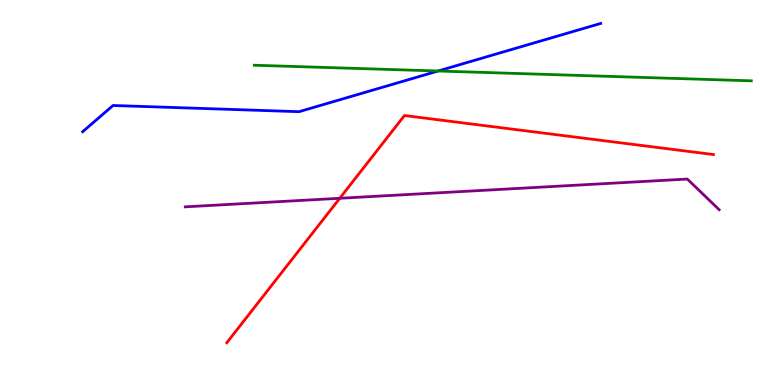[{'lines': ['blue', 'red'], 'intersections': []}, {'lines': ['green', 'red'], 'intersections': []}, {'lines': ['purple', 'red'], 'intersections': [{'x': 4.38, 'y': 4.85}]}, {'lines': ['blue', 'green'], 'intersections': [{'x': 5.65, 'y': 8.16}]}, {'lines': ['blue', 'purple'], 'intersections': []}, {'lines': ['green', 'purple'], 'intersections': []}]